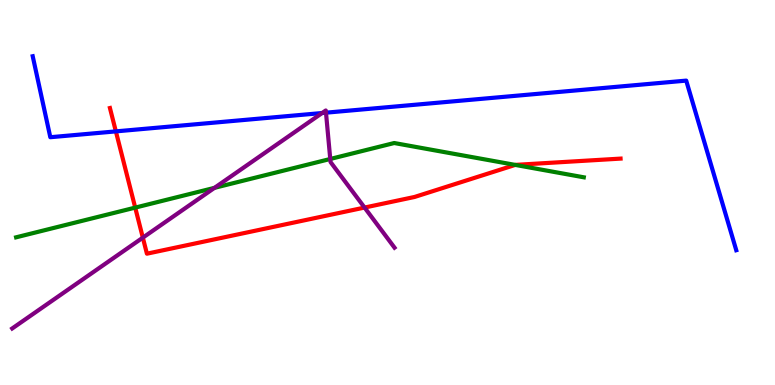[{'lines': ['blue', 'red'], 'intersections': [{'x': 1.5, 'y': 6.59}]}, {'lines': ['green', 'red'], 'intersections': [{'x': 1.74, 'y': 4.61}, {'x': 6.65, 'y': 5.72}]}, {'lines': ['purple', 'red'], 'intersections': [{'x': 1.84, 'y': 3.83}, {'x': 4.7, 'y': 4.61}]}, {'lines': ['blue', 'green'], 'intersections': []}, {'lines': ['blue', 'purple'], 'intersections': [{'x': 4.16, 'y': 7.06}, {'x': 4.21, 'y': 7.07}]}, {'lines': ['green', 'purple'], 'intersections': [{'x': 2.77, 'y': 5.12}, {'x': 4.26, 'y': 5.87}]}]